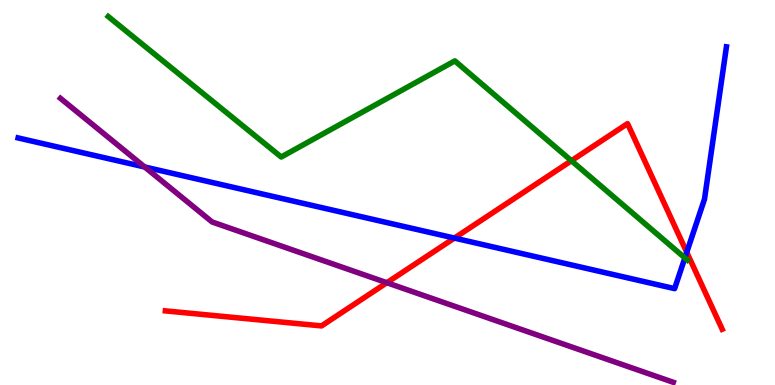[{'lines': ['blue', 'red'], 'intersections': [{'x': 5.86, 'y': 3.82}, {'x': 8.86, 'y': 3.45}]}, {'lines': ['green', 'red'], 'intersections': [{'x': 7.37, 'y': 5.83}]}, {'lines': ['purple', 'red'], 'intersections': [{'x': 4.99, 'y': 2.66}]}, {'lines': ['blue', 'green'], 'intersections': [{'x': 8.84, 'y': 3.3}]}, {'lines': ['blue', 'purple'], 'intersections': [{'x': 1.87, 'y': 5.66}]}, {'lines': ['green', 'purple'], 'intersections': []}]